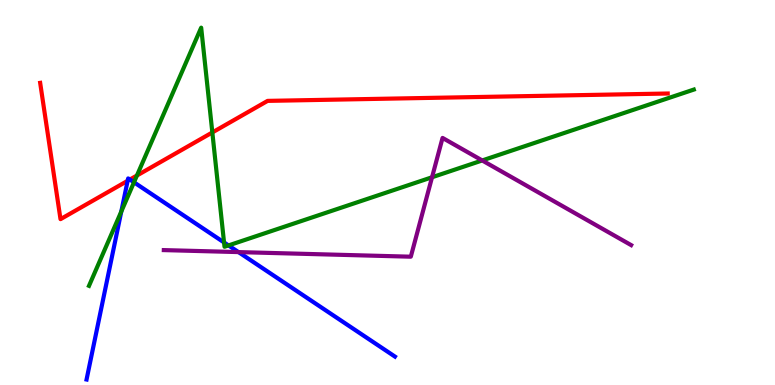[{'lines': ['blue', 'red'], 'intersections': [{'x': 1.65, 'y': 5.3}, {'x': 1.68, 'y': 5.34}]}, {'lines': ['green', 'red'], 'intersections': [{'x': 1.77, 'y': 5.44}, {'x': 2.74, 'y': 6.56}]}, {'lines': ['purple', 'red'], 'intersections': []}, {'lines': ['blue', 'green'], 'intersections': [{'x': 1.57, 'y': 4.51}, {'x': 1.73, 'y': 5.26}, {'x': 2.89, 'y': 3.7}, {'x': 2.95, 'y': 3.63}]}, {'lines': ['blue', 'purple'], 'intersections': [{'x': 3.08, 'y': 3.45}]}, {'lines': ['green', 'purple'], 'intersections': [{'x': 5.57, 'y': 5.4}, {'x': 6.22, 'y': 5.83}]}]